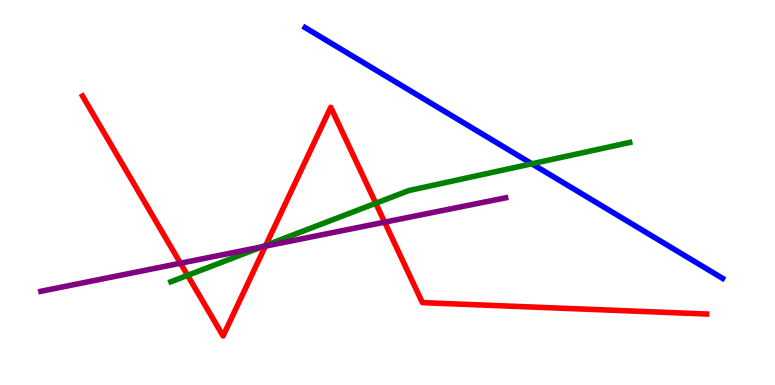[{'lines': ['blue', 'red'], 'intersections': []}, {'lines': ['green', 'red'], 'intersections': [{'x': 2.42, 'y': 2.85}, {'x': 3.43, 'y': 3.63}, {'x': 4.85, 'y': 4.72}]}, {'lines': ['purple', 'red'], 'intersections': [{'x': 2.33, 'y': 3.16}, {'x': 3.42, 'y': 3.61}, {'x': 4.96, 'y': 4.23}]}, {'lines': ['blue', 'green'], 'intersections': [{'x': 6.86, 'y': 5.75}]}, {'lines': ['blue', 'purple'], 'intersections': []}, {'lines': ['green', 'purple'], 'intersections': [{'x': 3.38, 'y': 3.59}]}]